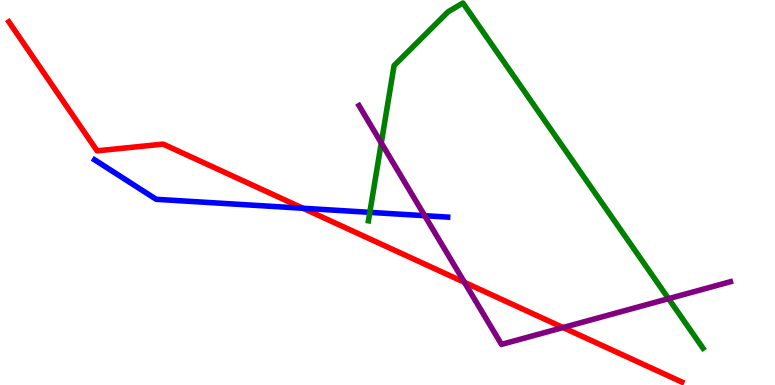[{'lines': ['blue', 'red'], 'intersections': [{'x': 3.91, 'y': 4.59}]}, {'lines': ['green', 'red'], 'intersections': []}, {'lines': ['purple', 'red'], 'intersections': [{'x': 5.99, 'y': 2.67}, {'x': 7.27, 'y': 1.49}]}, {'lines': ['blue', 'green'], 'intersections': [{'x': 4.77, 'y': 4.48}]}, {'lines': ['blue', 'purple'], 'intersections': [{'x': 5.48, 'y': 4.4}]}, {'lines': ['green', 'purple'], 'intersections': [{'x': 4.92, 'y': 6.29}, {'x': 8.63, 'y': 2.24}]}]